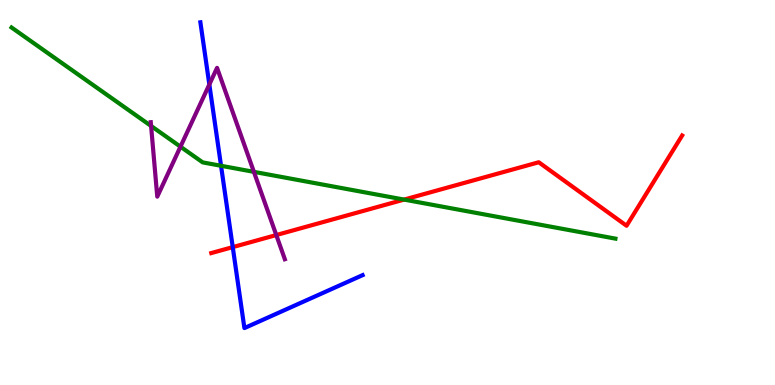[{'lines': ['blue', 'red'], 'intersections': [{'x': 3.0, 'y': 3.58}]}, {'lines': ['green', 'red'], 'intersections': [{'x': 5.21, 'y': 4.82}]}, {'lines': ['purple', 'red'], 'intersections': [{'x': 3.56, 'y': 3.89}]}, {'lines': ['blue', 'green'], 'intersections': [{'x': 2.85, 'y': 5.69}]}, {'lines': ['blue', 'purple'], 'intersections': [{'x': 2.7, 'y': 7.81}]}, {'lines': ['green', 'purple'], 'intersections': [{'x': 1.95, 'y': 6.73}, {'x': 2.33, 'y': 6.19}, {'x': 3.28, 'y': 5.54}]}]